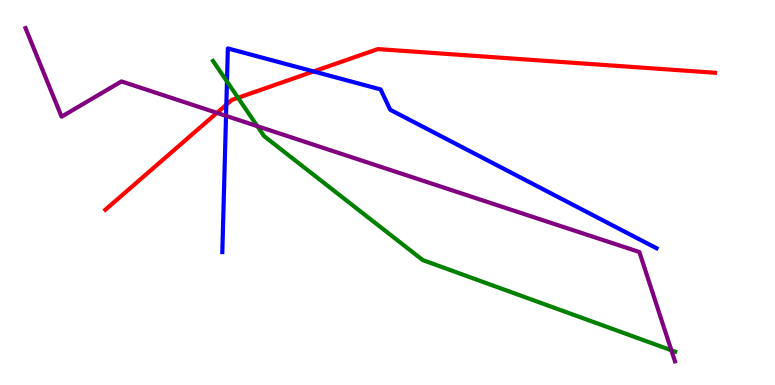[{'lines': ['blue', 'red'], 'intersections': [{'x': 2.92, 'y': 7.28}, {'x': 4.05, 'y': 8.14}]}, {'lines': ['green', 'red'], 'intersections': [{'x': 3.07, 'y': 7.46}]}, {'lines': ['purple', 'red'], 'intersections': [{'x': 2.8, 'y': 7.07}]}, {'lines': ['blue', 'green'], 'intersections': [{'x': 2.93, 'y': 7.88}]}, {'lines': ['blue', 'purple'], 'intersections': [{'x': 2.92, 'y': 6.99}]}, {'lines': ['green', 'purple'], 'intersections': [{'x': 3.32, 'y': 6.72}, {'x': 8.66, 'y': 0.902}]}]